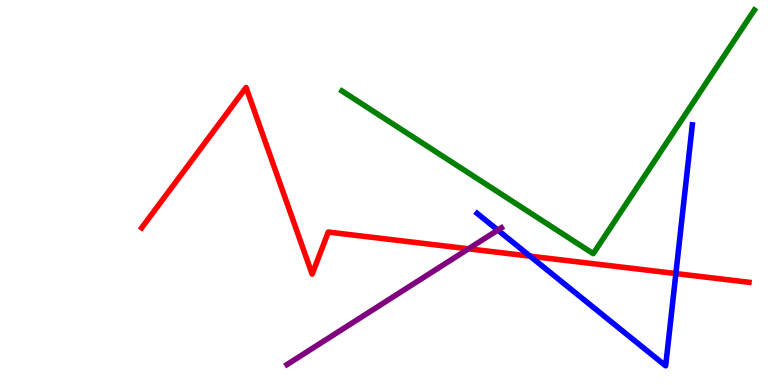[{'lines': ['blue', 'red'], 'intersections': [{'x': 6.84, 'y': 3.35}, {'x': 8.72, 'y': 2.89}]}, {'lines': ['green', 'red'], 'intersections': []}, {'lines': ['purple', 'red'], 'intersections': [{'x': 6.04, 'y': 3.54}]}, {'lines': ['blue', 'green'], 'intersections': []}, {'lines': ['blue', 'purple'], 'intersections': [{'x': 6.42, 'y': 4.02}]}, {'lines': ['green', 'purple'], 'intersections': []}]